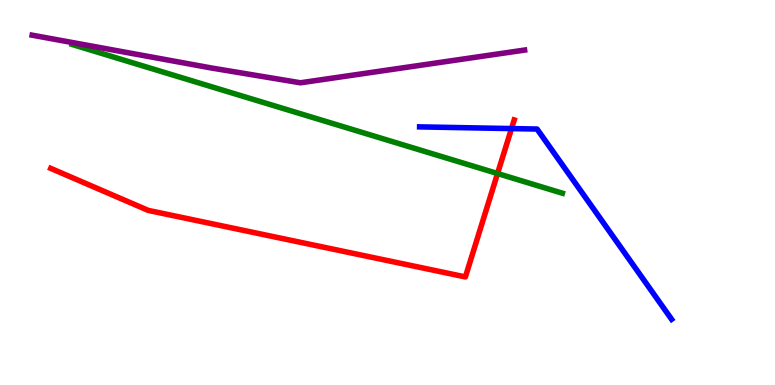[{'lines': ['blue', 'red'], 'intersections': [{'x': 6.6, 'y': 6.66}]}, {'lines': ['green', 'red'], 'intersections': [{'x': 6.42, 'y': 5.49}]}, {'lines': ['purple', 'red'], 'intersections': []}, {'lines': ['blue', 'green'], 'intersections': []}, {'lines': ['blue', 'purple'], 'intersections': []}, {'lines': ['green', 'purple'], 'intersections': []}]